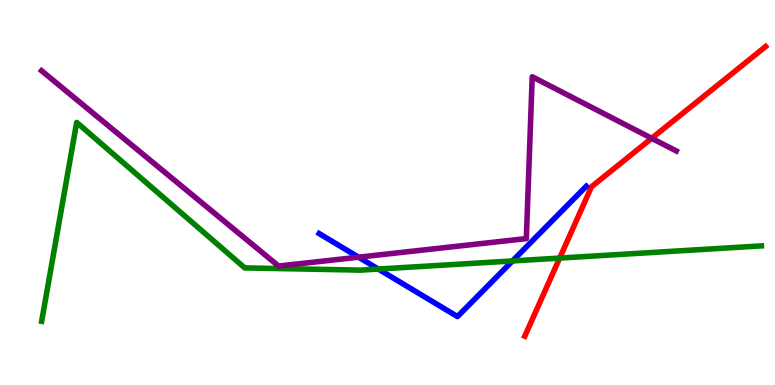[{'lines': ['blue', 'red'], 'intersections': []}, {'lines': ['green', 'red'], 'intersections': [{'x': 7.22, 'y': 3.3}]}, {'lines': ['purple', 'red'], 'intersections': [{'x': 8.41, 'y': 6.41}]}, {'lines': ['blue', 'green'], 'intersections': [{'x': 4.88, 'y': 3.01}, {'x': 6.61, 'y': 3.22}]}, {'lines': ['blue', 'purple'], 'intersections': [{'x': 4.63, 'y': 3.32}]}, {'lines': ['green', 'purple'], 'intersections': []}]